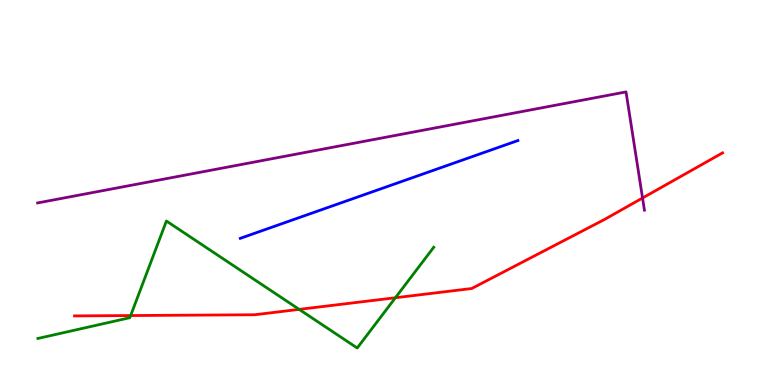[{'lines': ['blue', 'red'], 'intersections': []}, {'lines': ['green', 'red'], 'intersections': [{'x': 1.69, 'y': 1.8}, {'x': 3.86, 'y': 1.96}, {'x': 5.1, 'y': 2.27}]}, {'lines': ['purple', 'red'], 'intersections': [{'x': 8.29, 'y': 4.86}]}, {'lines': ['blue', 'green'], 'intersections': []}, {'lines': ['blue', 'purple'], 'intersections': []}, {'lines': ['green', 'purple'], 'intersections': []}]